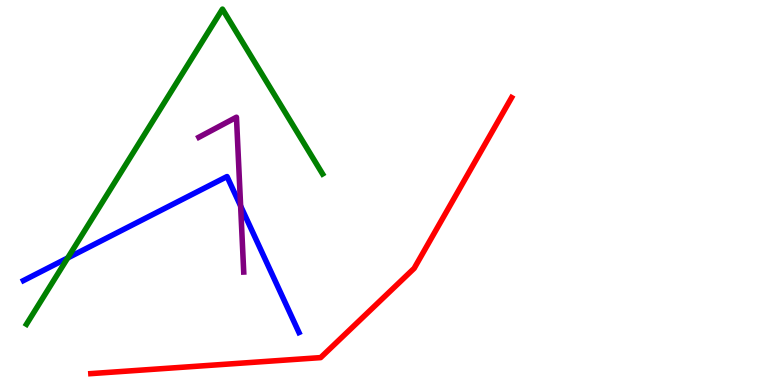[{'lines': ['blue', 'red'], 'intersections': []}, {'lines': ['green', 'red'], 'intersections': []}, {'lines': ['purple', 'red'], 'intersections': []}, {'lines': ['blue', 'green'], 'intersections': [{'x': 0.873, 'y': 3.3}]}, {'lines': ['blue', 'purple'], 'intersections': [{'x': 3.1, 'y': 4.65}]}, {'lines': ['green', 'purple'], 'intersections': []}]